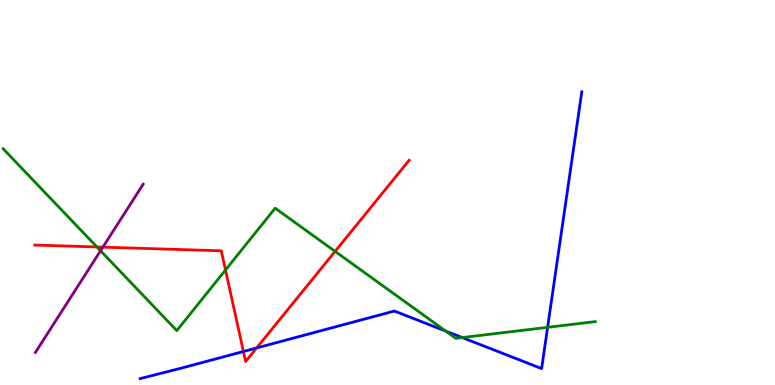[{'lines': ['blue', 'red'], 'intersections': [{'x': 3.14, 'y': 0.87}, {'x': 3.31, 'y': 0.962}]}, {'lines': ['green', 'red'], 'intersections': [{'x': 1.25, 'y': 3.59}, {'x': 2.91, 'y': 2.99}, {'x': 4.32, 'y': 3.47}]}, {'lines': ['purple', 'red'], 'intersections': [{'x': 1.33, 'y': 3.58}]}, {'lines': ['blue', 'green'], 'intersections': [{'x': 5.75, 'y': 1.4}, {'x': 5.96, 'y': 1.23}, {'x': 7.07, 'y': 1.5}]}, {'lines': ['blue', 'purple'], 'intersections': []}, {'lines': ['green', 'purple'], 'intersections': [{'x': 1.3, 'y': 3.49}]}]